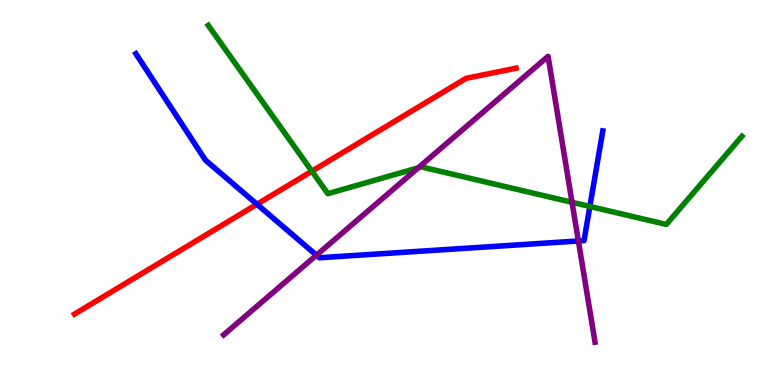[{'lines': ['blue', 'red'], 'intersections': [{'x': 3.32, 'y': 4.69}]}, {'lines': ['green', 'red'], 'intersections': [{'x': 4.02, 'y': 5.55}]}, {'lines': ['purple', 'red'], 'intersections': []}, {'lines': ['blue', 'green'], 'intersections': [{'x': 7.61, 'y': 4.64}]}, {'lines': ['blue', 'purple'], 'intersections': [{'x': 4.08, 'y': 3.37}, {'x': 7.46, 'y': 3.74}]}, {'lines': ['green', 'purple'], 'intersections': [{'x': 5.4, 'y': 5.64}, {'x': 7.38, 'y': 4.75}]}]